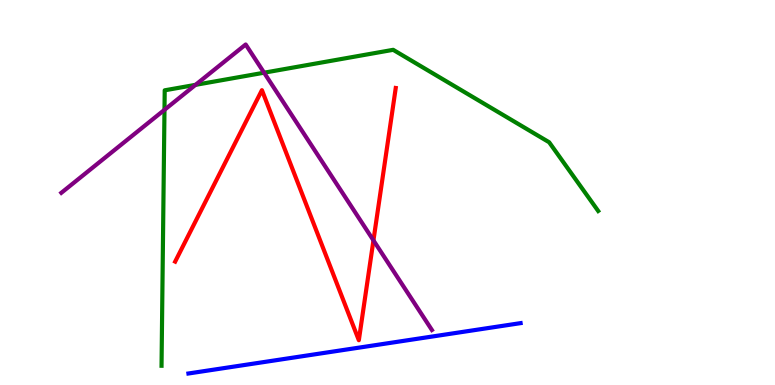[{'lines': ['blue', 'red'], 'intersections': []}, {'lines': ['green', 'red'], 'intersections': []}, {'lines': ['purple', 'red'], 'intersections': [{'x': 4.82, 'y': 3.76}]}, {'lines': ['blue', 'green'], 'intersections': []}, {'lines': ['blue', 'purple'], 'intersections': []}, {'lines': ['green', 'purple'], 'intersections': [{'x': 2.12, 'y': 7.15}, {'x': 2.52, 'y': 7.8}, {'x': 3.41, 'y': 8.11}]}]